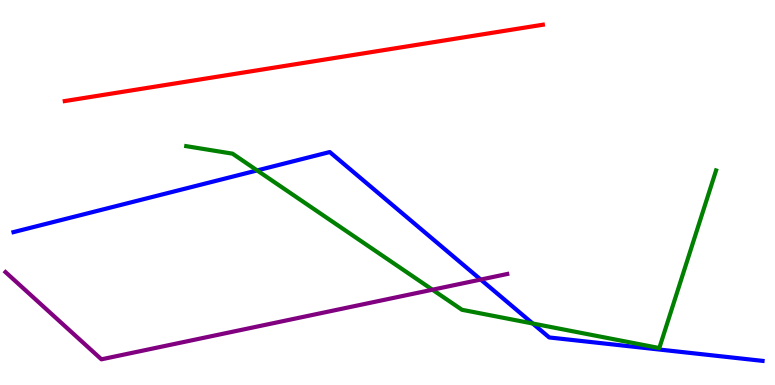[{'lines': ['blue', 'red'], 'intersections': []}, {'lines': ['green', 'red'], 'intersections': []}, {'lines': ['purple', 'red'], 'intersections': []}, {'lines': ['blue', 'green'], 'intersections': [{'x': 3.32, 'y': 5.57}, {'x': 6.87, 'y': 1.6}]}, {'lines': ['blue', 'purple'], 'intersections': [{'x': 6.2, 'y': 2.74}]}, {'lines': ['green', 'purple'], 'intersections': [{'x': 5.58, 'y': 2.47}]}]